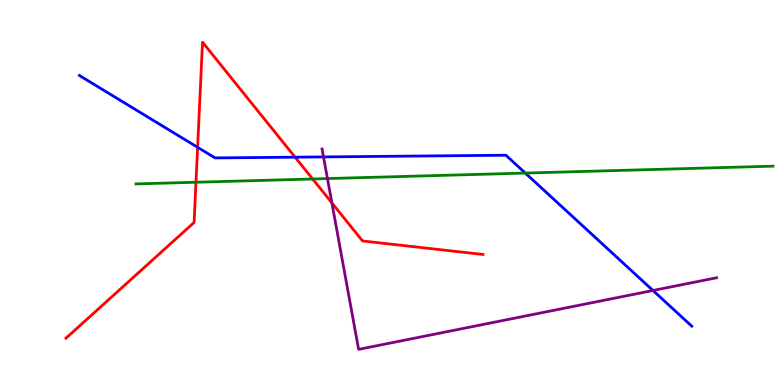[{'lines': ['blue', 'red'], 'intersections': [{'x': 2.55, 'y': 6.17}, {'x': 3.81, 'y': 5.92}]}, {'lines': ['green', 'red'], 'intersections': [{'x': 2.53, 'y': 5.27}, {'x': 4.03, 'y': 5.35}]}, {'lines': ['purple', 'red'], 'intersections': [{'x': 4.28, 'y': 4.73}]}, {'lines': ['blue', 'green'], 'intersections': [{'x': 6.78, 'y': 5.5}]}, {'lines': ['blue', 'purple'], 'intersections': [{'x': 4.17, 'y': 5.92}, {'x': 8.43, 'y': 2.45}]}, {'lines': ['green', 'purple'], 'intersections': [{'x': 4.23, 'y': 5.36}]}]